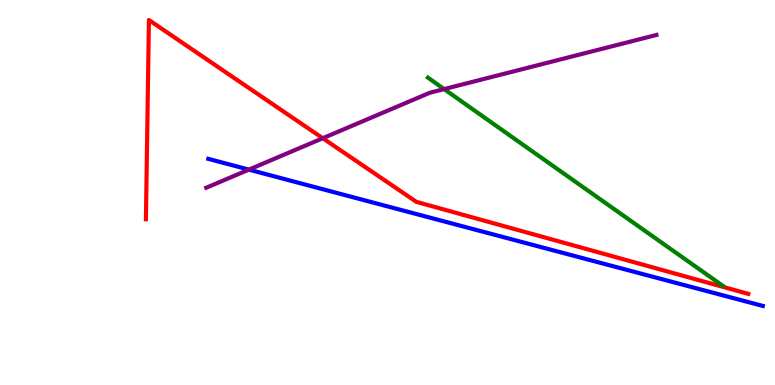[{'lines': ['blue', 'red'], 'intersections': []}, {'lines': ['green', 'red'], 'intersections': []}, {'lines': ['purple', 'red'], 'intersections': [{'x': 4.16, 'y': 6.41}]}, {'lines': ['blue', 'green'], 'intersections': []}, {'lines': ['blue', 'purple'], 'intersections': [{'x': 3.21, 'y': 5.59}]}, {'lines': ['green', 'purple'], 'intersections': [{'x': 5.73, 'y': 7.69}]}]